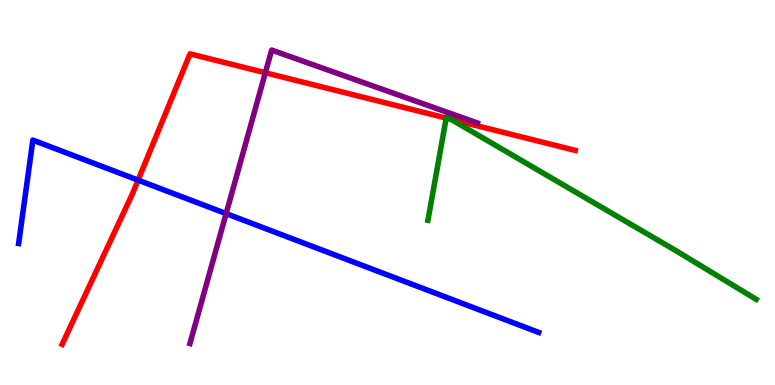[{'lines': ['blue', 'red'], 'intersections': [{'x': 1.78, 'y': 5.32}]}, {'lines': ['green', 'red'], 'intersections': [{'x': 5.76, 'y': 6.93}, {'x': 5.82, 'y': 6.9}]}, {'lines': ['purple', 'red'], 'intersections': [{'x': 3.42, 'y': 8.11}]}, {'lines': ['blue', 'green'], 'intersections': []}, {'lines': ['blue', 'purple'], 'intersections': [{'x': 2.92, 'y': 4.45}]}, {'lines': ['green', 'purple'], 'intersections': []}]